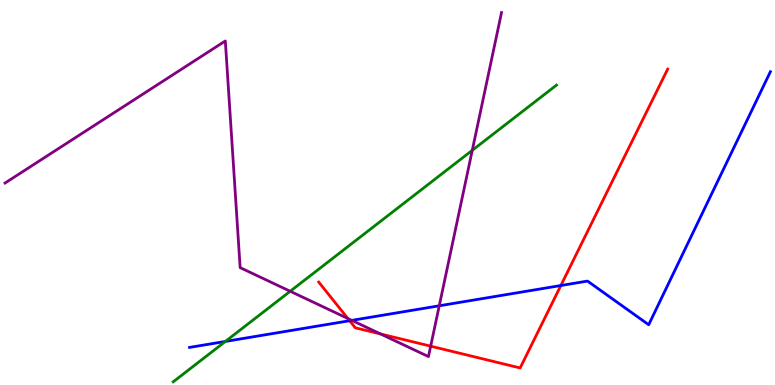[{'lines': ['blue', 'red'], 'intersections': [{'x': 4.51, 'y': 1.67}, {'x': 7.24, 'y': 2.58}]}, {'lines': ['green', 'red'], 'intersections': []}, {'lines': ['purple', 'red'], 'intersections': [{'x': 4.49, 'y': 1.73}, {'x': 4.91, 'y': 1.33}, {'x': 5.56, 'y': 1.01}]}, {'lines': ['blue', 'green'], 'intersections': [{'x': 2.91, 'y': 1.13}]}, {'lines': ['blue', 'purple'], 'intersections': [{'x': 4.54, 'y': 1.68}, {'x': 5.67, 'y': 2.06}]}, {'lines': ['green', 'purple'], 'intersections': [{'x': 3.74, 'y': 2.43}, {'x': 6.09, 'y': 6.1}]}]